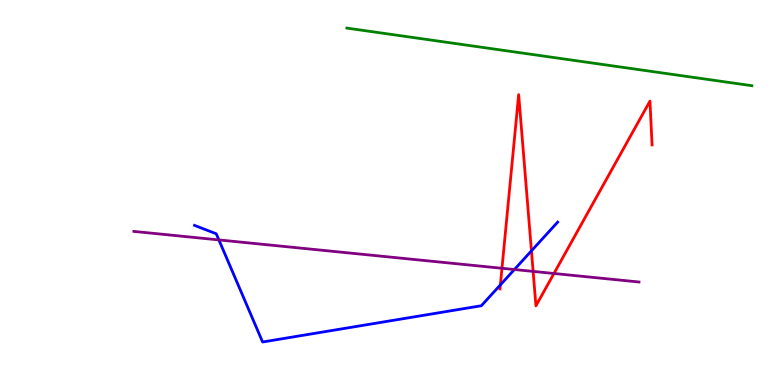[{'lines': ['blue', 'red'], 'intersections': [{'x': 6.46, 'y': 2.6}, {'x': 6.86, 'y': 3.48}]}, {'lines': ['green', 'red'], 'intersections': []}, {'lines': ['purple', 'red'], 'intersections': [{'x': 6.48, 'y': 3.03}, {'x': 6.88, 'y': 2.95}, {'x': 7.15, 'y': 2.9}]}, {'lines': ['blue', 'green'], 'intersections': []}, {'lines': ['blue', 'purple'], 'intersections': [{'x': 2.82, 'y': 3.77}, {'x': 6.64, 'y': 3.0}]}, {'lines': ['green', 'purple'], 'intersections': []}]